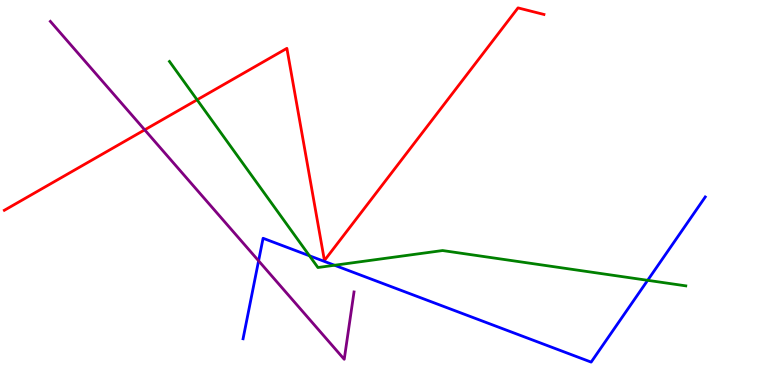[{'lines': ['blue', 'red'], 'intersections': []}, {'lines': ['green', 'red'], 'intersections': [{'x': 2.54, 'y': 7.41}]}, {'lines': ['purple', 'red'], 'intersections': [{'x': 1.87, 'y': 6.63}]}, {'lines': ['blue', 'green'], 'intersections': [{'x': 3.99, 'y': 3.36}, {'x': 4.32, 'y': 3.11}, {'x': 8.36, 'y': 2.72}]}, {'lines': ['blue', 'purple'], 'intersections': [{'x': 3.34, 'y': 3.23}]}, {'lines': ['green', 'purple'], 'intersections': []}]